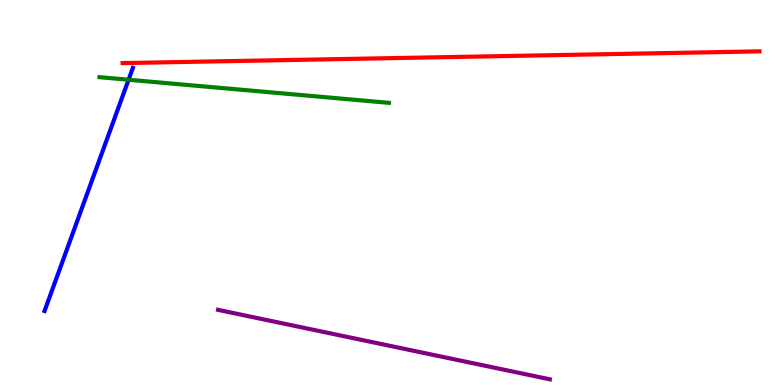[{'lines': ['blue', 'red'], 'intersections': []}, {'lines': ['green', 'red'], 'intersections': []}, {'lines': ['purple', 'red'], 'intersections': []}, {'lines': ['blue', 'green'], 'intersections': [{'x': 1.66, 'y': 7.93}]}, {'lines': ['blue', 'purple'], 'intersections': []}, {'lines': ['green', 'purple'], 'intersections': []}]